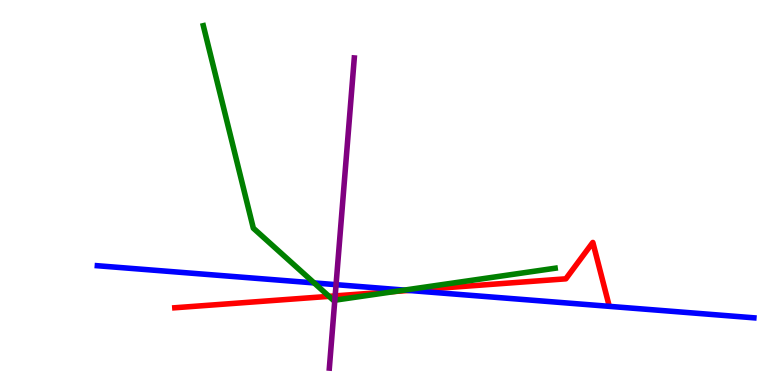[{'lines': ['blue', 'red'], 'intersections': [{'x': 5.28, 'y': 2.46}]}, {'lines': ['green', 'red'], 'intersections': [{'x': 4.25, 'y': 2.3}, {'x': 5.1, 'y': 2.43}]}, {'lines': ['purple', 'red'], 'intersections': [{'x': 4.32, 'y': 2.31}]}, {'lines': ['blue', 'green'], 'intersections': [{'x': 4.05, 'y': 2.65}, {'x': 5.22, 'y': 2.47}]}, {'lines': ['blue', 'purple'], 'intersections': [{'x': 4.34, 'y': 2.61}]}, {'lines': ['green', 'purple'], 'intersections': [{'x': 4.32, 'y': 2.2}]}]